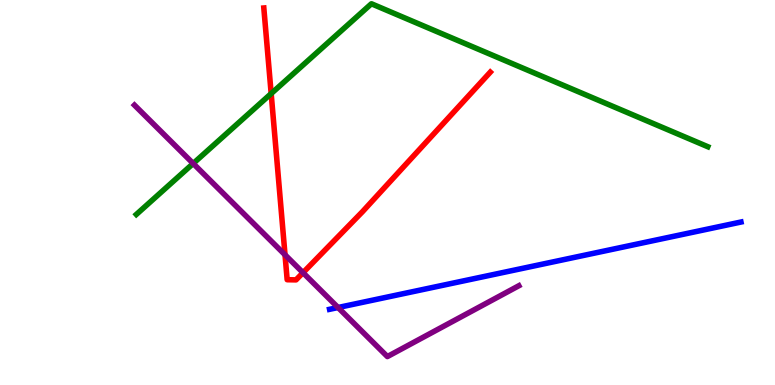[{'lines': ['blue', 'red'], 'intersections': []}, {'lines': ['green', 'red'], 'intersections': [{'x': 3.5, 'y': 7.57}]}, {'lines': ['purple', 'red'], 'intersections': [{'x': 3.68, 'y': 3.38}, {'x': 3.91, 'y': 2.92}]}, {'lines': ['blue', 'green'], 'intersections': []}, {'lines': ['blue', 'purple'], 'intersections': [{'x': 4.36, 'y': 2.01}]}, {'lines': ['green', 'purple'], 'intersections': [{'x': 2.49, 'y': 5.75}]}]